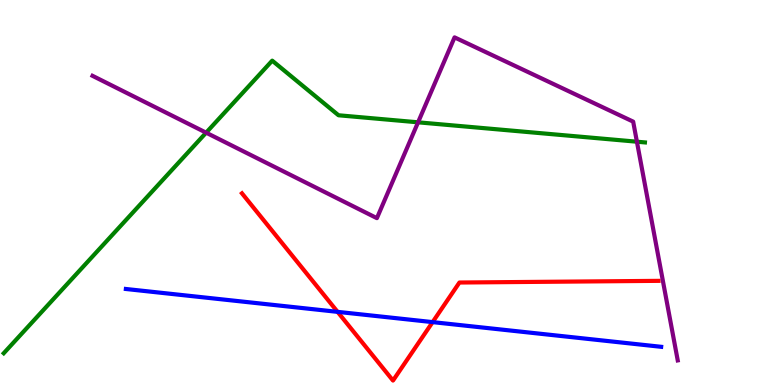[{'lines': ['blue', 'red'], 'intersections': [{'x': 4.36, 'y': 1.9}, {'x': 5.58, 'y': 1.63}]}, {'lines': ['green', 'red'], 'intersections': []}, {'lines': ['purple', 'red'], 'intersections': []}, {'lines': ['blue', 'green'], 'intersections': []}, {'lines': ['blue', 'purple'], 'intersections': []}, {'lines': ['green', 'purple'], 'intersections': [{'x': 2.66, 'y': 6.55}, {'x': 5.39, 'y': 6.82}, {'x': 8.22, 'y': 6.32}]}]